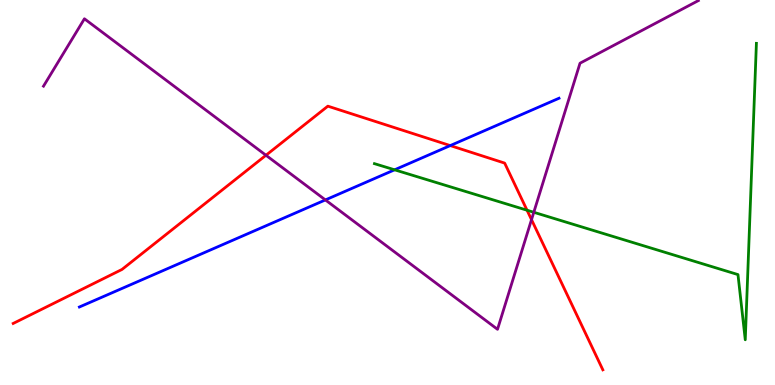[{'lines': ['blue', 'red'], 'intersections': [{'x': 5.81, 'y': 6.22}]}, {'lines': ['green', 'red'], 'intersections': [{'x': 6.8, 'y': 4.54}]}, {'lines': ['purple', 'red'], 'intersections': [{'x': 3.43, 'y': 5.97}, {'x': 6.86, 'y': 4.29}]}, {'lines': ['blue', 'green'], 'intersections': [{'x': 5.09, 'y': 5.59}]}, {'lines': ['blue', 'purple'], 'intersections': [{'x': 4.2, 'y': 4.81}]}, {'lines': ['green', 'purple'], 'intersections': [{'x': 6.89, 'y': 4.49}]}]